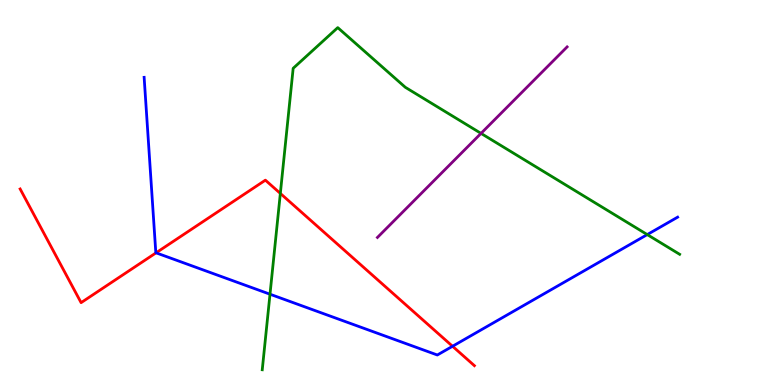[{'lines': ['blue', 'red'], 'intersections': [{'x': 2.01, 'y': 3.43}, {'x': 5.84, 'y': 1.01}]}, {'lines': ['green', 'red'], 'intersections': [{'x': 3.62, 'y': 4.98}]}, {'lines': ['purple', 'red'], 'intersections': []}, {'lines': ['blue', 'green'], 'intersections': [{'x': 3.48, 'y': 2.36}, {'x': 8.35, 'y': 3.91}]}, {'lines': ['blue', 'purple'], 'intersections': []}, {'lines': ['green', 'purple'], 'intersections': [{'x': 6.21, 'y': 6.54}]}]